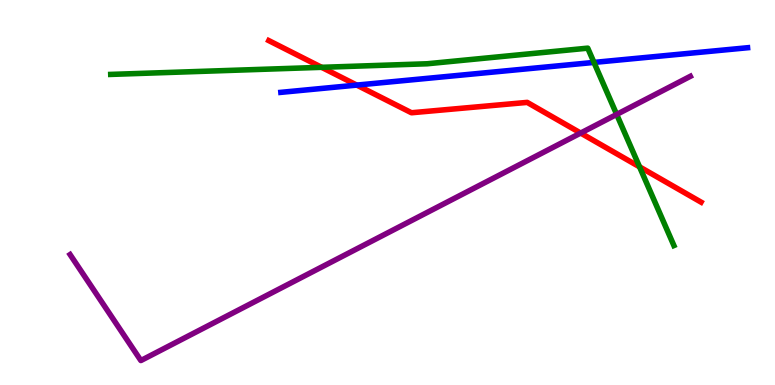[{'lines': ['blue', 'red'], 'intersections': [{'x': 4.6, 'y': 7.79}]}, {'lines': ['green', 'red'], 'intersections': [{'x': 4.15, 'y': 8.25}, {'x': 8.25, 'y': 5.67}]}, {'lines': ['purple', 'red'], 'intersections': [{'x': 7.49, 'y': 6.54}]}, {'lines': ['blue', 'green'], 'intersections': [{'x': 7.66, 'y': 8.38}]}, {'lines': ['blue', 'purple'], 'intersections': []}, {'lines': ['green', 'purple'], 'intersections': [{'x': 7.96, 'y': 7.03}]}]